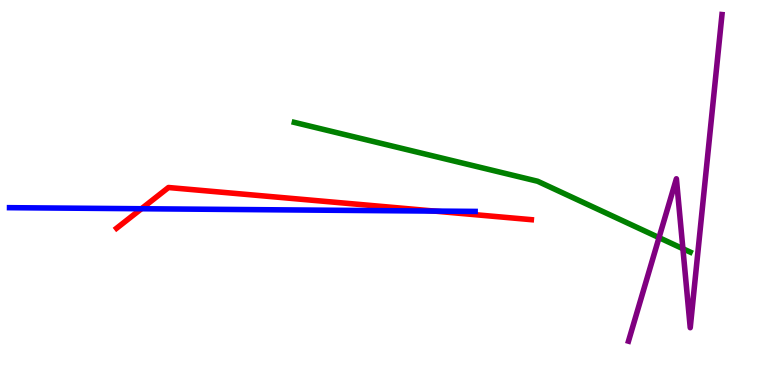[{'lines': ['blue', 'red'], 'intersections': [{'x': 1.83, 'y': 4.58}, {'x': 5.61, 'y': 4.52}]}, {'lines': ['green', 'red'], 'intersections': []}, {'lines': ['purple', 'red'], 'intersections': []}, {'lines': ['blue', 'green'], 'intersections': []}, {'lines': ['blue', 'purple'], 'intersections': []}, {'lines': ['green', 'purple'], 'intersections': [{'x': 8.5, 'y': 3.83}, {'x': 8.81, 'y': 3.54}]}]